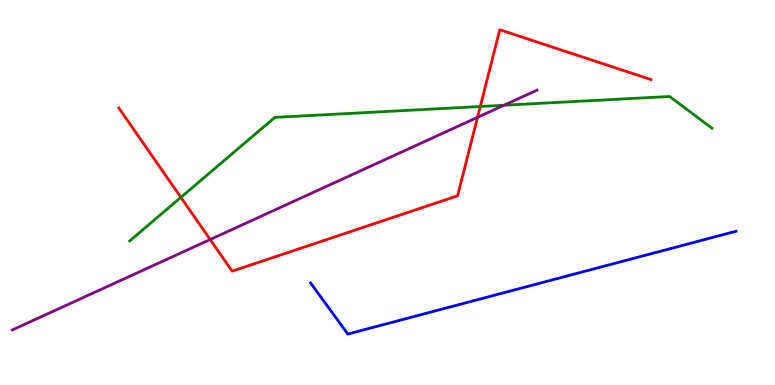[{'lines': ['blue', 'red'], 'intersections': []}, {'lines': ['green', 'red'], 'intersections': [{'x': 2.33, 'y': 4.87}, {'x': 6.2, 'y': 7.23}]}, {'lines': ['purple', 'red'], 'intersections': [{'x': 2.71, 'y': 3.78}, {'x': 6.16, 'y': 6.95}]}, {'lines': ['blue', 'green'], 'intersections': []}, {'lines': ['blue', 'purple'], 'intersections': []}, {'lines': ['green', 'purple'], 'intersections': [{'x': 6.5, 'y': 7.27}]}]